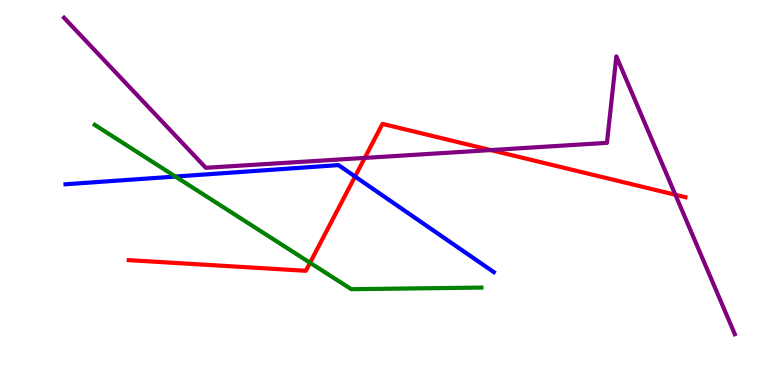[{'lines': ['blue', 'red'], 'intersections': [{'x': 4.58, 'y': 5.42}]}, {'lines': ['green', 'red'], 'intersections': [{'x': 4.0, 'y': 3.18}]}, {'lines': ['purple', 'red'], 'intersections': [{'x': 4.71, 'y': 5.9}, {'x': 6.33, 'y': 6.1}, {'x': 8.71, 'y': 4.94}]}, {'lines': ['blue', 'green'], 'intersections': [{'x': 2.26, 'y': 5.41}]}, {'lines': ['blue', 'purple'], 'intersections': []}, {'lines': ['green', 'purple'], 'intersections': []}]